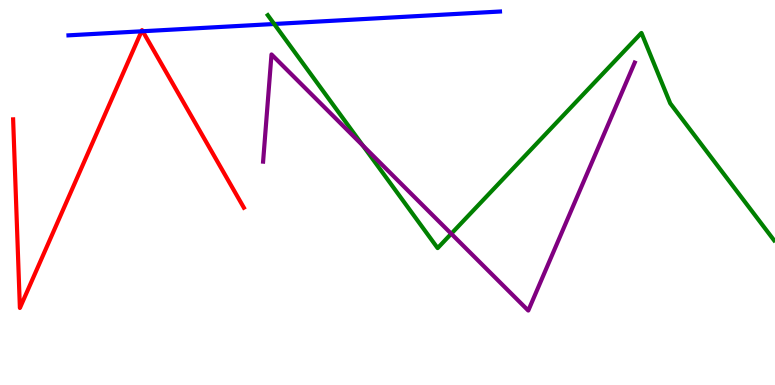[{'lines': ['blue', 'red'], 'intersections': [{'x': 1.83, 'y': 9.19}, {'x': 1.84, 'y': 9.19}]}, {'lines': ['green', 'red'], 'intersections': []}, {'lines': ['purple', 'red'], 'intersections': []}, {'lines': ['blue', 'green'], 'intersections': [{'x': 3.54, 'y': 9.38}]}, {'lines': ['blue', 'purple'], 'intersections': []}, {'lines': ['green', 'purple'], 'intersections': [{'x': 4.68, 'y': 6.22}, {'x': 5.82, 'y': 3.93}]}]